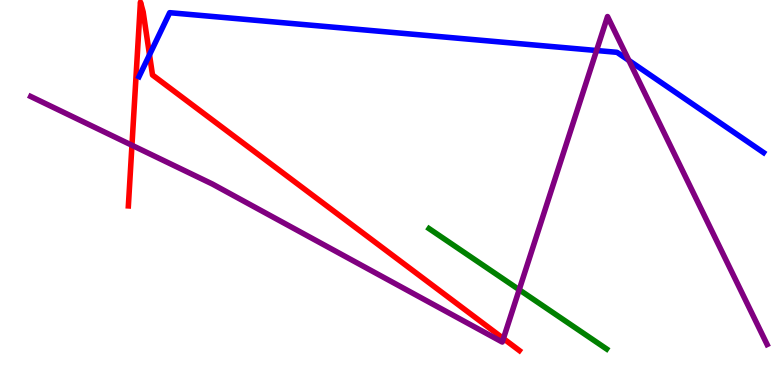[{'lines': ['blue', 'red'], 'intersections': [{'x': 1.93, 'y': 8.58}]}, {'lines': ['green', 'red'], 'intersections': []}, {'lines': ['purple', 'red'], 'intersections': [{'x': 1.7, 'y': 6.23}, {'x': 6.5, 'y': 1.21}]}, {'lines': ['blue', 'green'], 'intersections': []}, {'lines': ['blue', 'purple'], 'intersections': [{'x': 7.7, 'y': 8.69}, {'x': 8.11, 'y': 8.43}]}, {'lines': ['green', 'purple'], 'intersections': [{'x': 6.7, 'y': 2.47}]}]